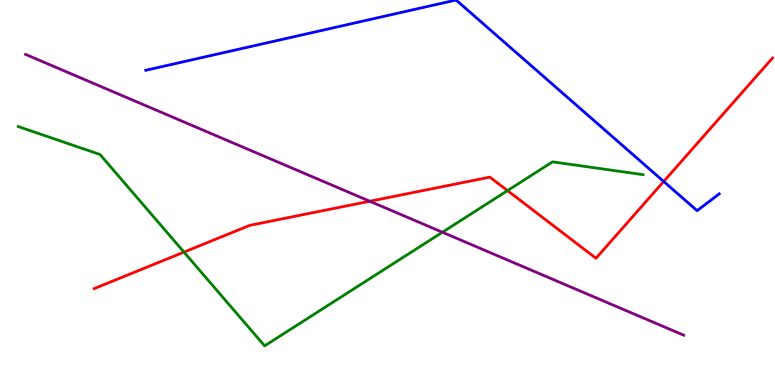[{'lines': ['blue', 'red'], 'intersections': [{'x': 8.56, 'y': 5.29}]}, {'lines': ['green', 'red'], 'intersections': [{'x': 2.37, 'y': 3.45}, {'x': 6.55, 'y': 5.05}]}, {'lines': ['purple', 'red'], 'intersections': [{'x': 4.77, 'y': 4.77}]}, {'lines': ['blue', 'green'], 'intersections': []}, {'lines': ['blue', 'purple'], 'intersections': []}, {'lines': ['green', 'purple'], 'intersections': [{'x': 5.71, 'y': 3.97}]}]